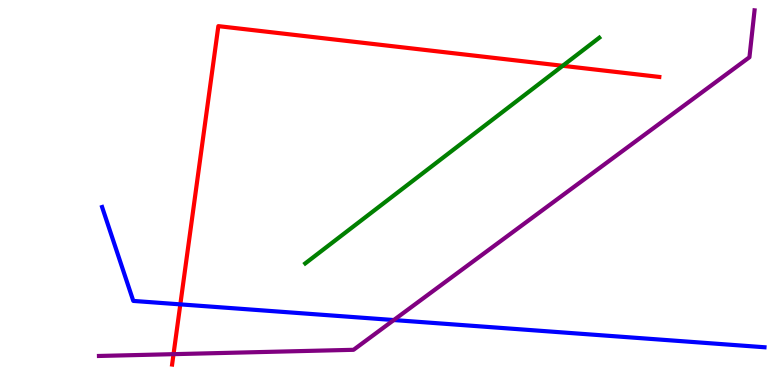[{'lines': ['blue', 'red'], 'intersections': [{'x': 2.33, 'y': 2.09}]}, {'lines': ['green', 'red'], 'intersections': [{'x': 7.26, 'y': 8.29}]}, {'lines': ['purple', 'red'], 'intersections': [{'x': 2.24, 'y': 0.801}]}, {'lines': ['blue', 'green'], 'intersections': []}, {'lines': ['blue', 'purple'], 'intersections': [{'x': 5.08, 'y': 1.69}]}, {'lines': ['green', 'purple'], 'intersections': []}]